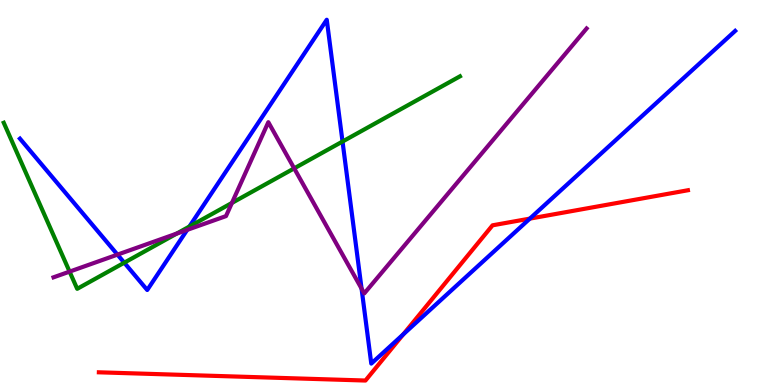[{'lines': ['blue', 'red'], 'intersections': [{'x': 5.2, 'y': 1.32}, {'x': 6.84, 'y': 4.32}]}, {'lines': ['green', 'red'], 'intersections': []}, {'lines': ['purple', 'red'], 'intersections': []}, {'lines': ['blue', 'green'], 'intersections': [{'x': 1.6, 'y': 3.18}, {'x': 2.44, 'y': 4.12}, {'x': 4.42, 'y': 6.32}]}, {'lines': ['blue', 'purple'], 'intersections': [{'x': 1.52, 'y': 3.39}, {'x': 2.42, 'y': 4.03}, {'x': 4.67, 'y': 2.5}]}, {'lines': ['green', 'purple'], 'intersections': [{'x': 0.898, 'y': 2.94}, {'x': 2.28, 'y': 3.93}, {'x': 2.99, 'y': 4.73}, {'x': 3.8, 'y': 5.63}]}]